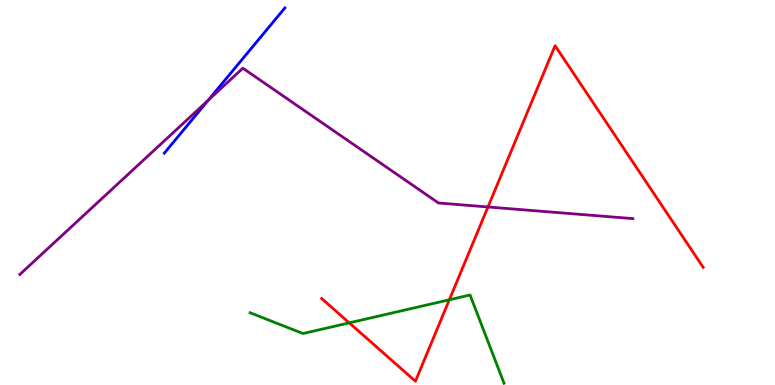[{'lines': ['blue', 'red'], 'intersections': []}, {'lines': ['green', 'red'], 'intersections': [{'x': 4.51, 'y': 1.61}, {'x': 5.8, 'y': 2.21}]}, {'lines': ['purple', 'red'], 'intersections': [{'x': 6.3, 'y': 4.62}]}, {'lines': ['blue', 'green'], 'intersections': []}, {'lines': ['blue', 'purple'], 'intersections': [{'x': 2.69, 'y': 7.4}]}, {'lines': ['green', 'purple'], 'intersections': []}]